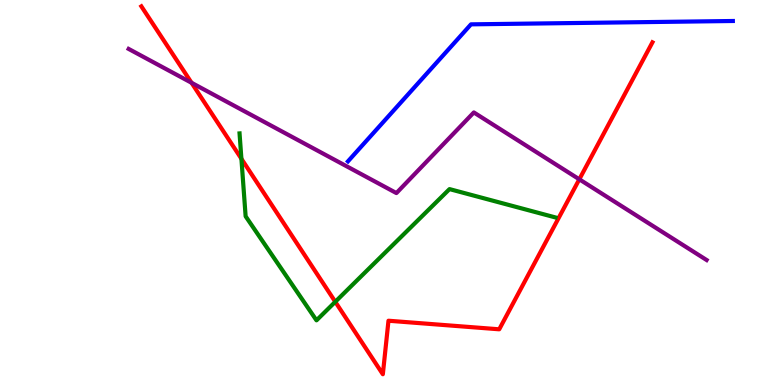[{'lines': ['blue', 'red'], 'intersections': []}, {'lines': ['green', 'red'], 'intersections': [{'x': 3.11, 'y': 5.88}, {'x': 4.33, 'y': 2.16}]}, {'lines': ['purple', 'red'], 'intersections': [{'x': 2.47, 'y': 7.85}, {'x': 7.47, 'y': 5.34}]}, {'lines': ['blue', 'green'], 'intersections': []}, {'lines': ['blue', 'purple'], 'intersections': []}, {'lines': ['green', 'purple'], 'intersections': []}]